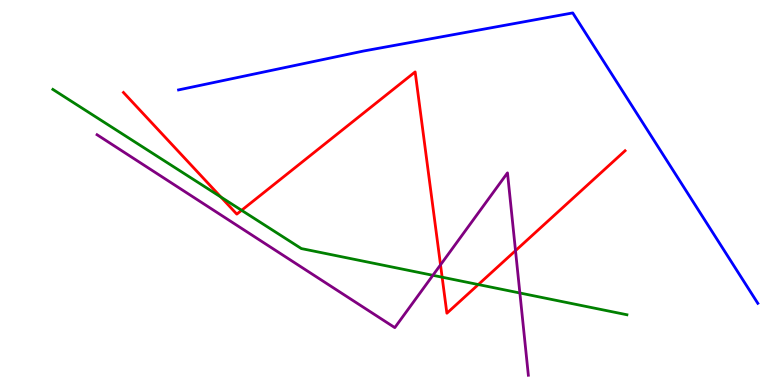[{'lines': ['blue', 'red'], 'intersections': []}, {'lines': ['green', 'red'], 'intersections': [{'x': 2.85, 'y': 4.88}, {'x': 3.12, 'y': 4.54}, {'x': 5.71, 'y': 2.8}, {'x': 6.17, 'y': 2.61}]}, {'lines': ['purple', 'red'], 'intersections': [{'x': 5.68, 'y': 3.12}, {'x': 6.65, 'y': 3.49}]}, {'lines': ['blue', 'green'], 'intersections': []}, {'lines': ['blue', 'purple'], 'intersections': []}, {'lines': ['green', 'purple'], 'intersections': [{'x': 5.59, 'y': 2.85}, {'x': 6.71, 'y': 2.39}]}]